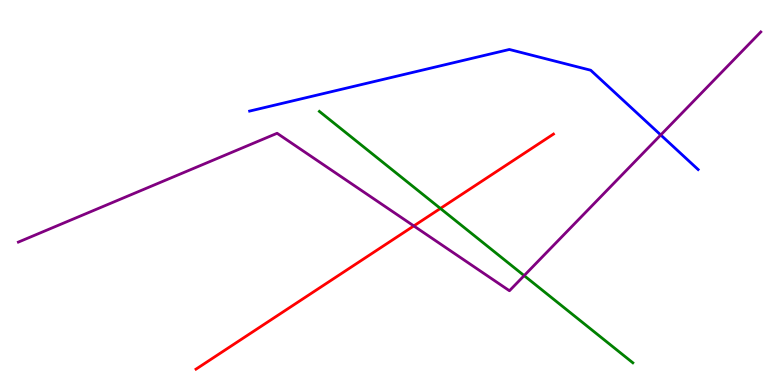[{'lines': ['blue', 'red'], 'intersections': []}, {'lines': ['green', 'red'], 'intersections': [{'x': 5.68, 'y': 4.59}]}, {'lines': ['purple', 'red'], 'intersections': [{'x': 5.34, 'y': 4.13}]}, {'lines': ['blue', 'green'], 'intersections': []}, {'lines': ['blue', 'purple'], 'intersections': [{'x': 8.53, 'y': 6.49}]}, {'lines': ['green', 'purple'], 'intersections': [{'x': 6.76, 'y': 2.84}]}]